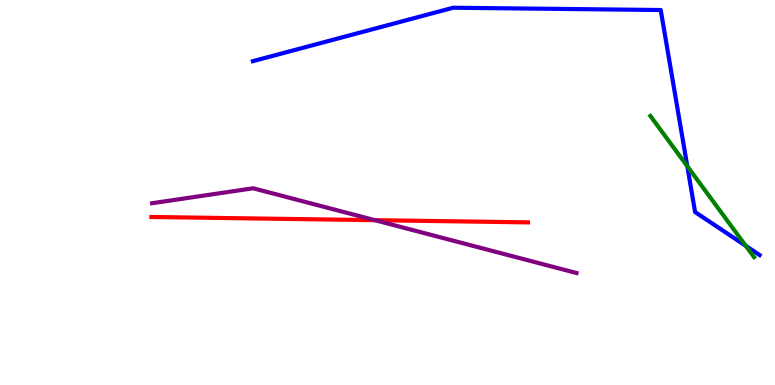[{'lines': ['blue', 'red'], 'intersections': []}, {'lines': ['green', 'red'], 'intersections': []}, {'lines': ['purple', 'red'], 'intersections': [{'x': 4.84, 'y': 4.28}]}, {'lines': ['blue', 'green'], 'intersections': [{'x': 8.87, 'y': 5.68}, {'x': 9.62, 'y': 3.61}]}, {'lines': ['blue', 'purple'], 'intersections': []}, {'lines': ['green', 'purple'], 'intersections': []}]